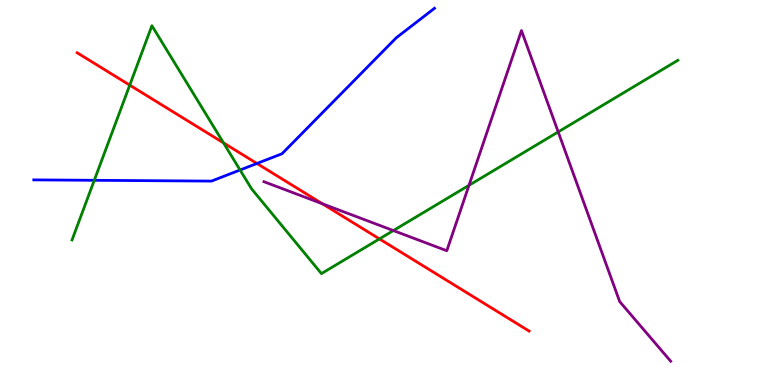[{'lines': ['blue', 'red'], 'intersections': [{'x': 3.32, 'y': 5.75}]}, {'lines': ['green', 'red'], 'intersections': [{'x': 1.67, 'y': 7.79}, {'x': 2.88, 'y': 6.29}, {'x': 4.9, 'y': 3.79}]}, {'lines': ['purple', 'red'], 'intersections': [{'x': 4.16, 'y': 4.71}]}, {'lines': ['blue', 'green'], 'intersections': [{'x': 1.22, 'y': 5.32}, {'x': 3.1, 'y': 5.58}]}, {'lines': ['blue', 'purple'], 'intersections': []}, {'lines': ['green', 'purple'], 'intersections': [{'x': 5.08, 'y': 4.01}, {'x': 6.05, 'y': 5.19}, {'x': 7.2, 'y': 6.57}]}]